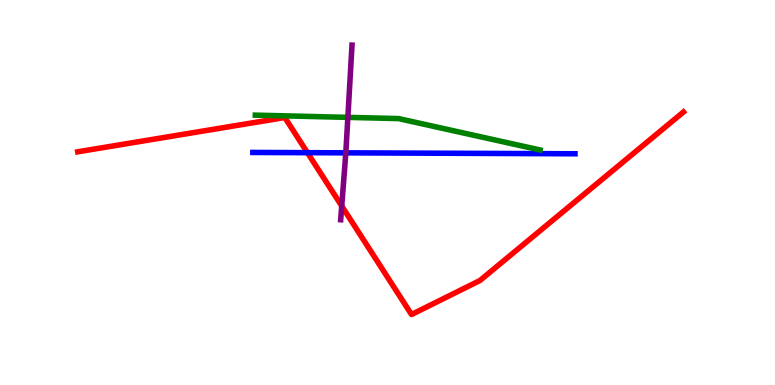[{'lines': ['blue', 'red'], 'intersections': [{'x': 3.97, 'y': 6.03}]}, {'lines': ['green', 'red'], 'intersections': []}, {'lines': ['purple', 'red'], 'intersections': [{'x': 4.41, 'y': 4.65}]}, {'lines': ['blue', 'green'], 'intersections': []}, {'lines': ['blue', 'purple'], 'intersections': [{'x': 4.46, 'y': 6.03}]}, {'lines': ['green', 'purple'], 'intersections': [{'x': 4.49, 'y': 6.95}]}]